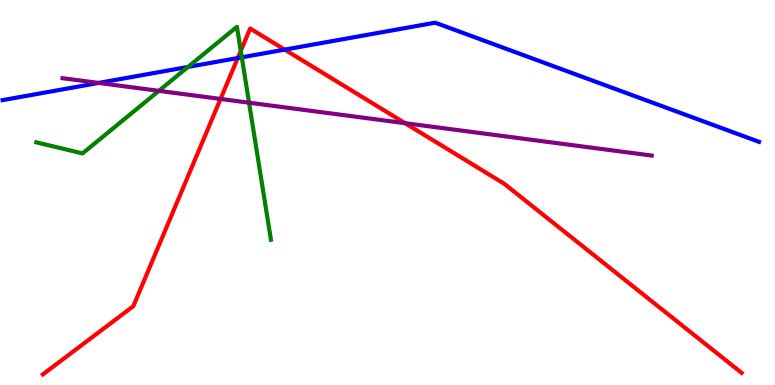[{'lines': ['blue', 'red'], 'intersections': [{'x': 3.07, 'y': 8.49}, {'x': 3.67, 'y': 8.71}]}, {'lines': ['green', 'red'], 'intersections': [{'x': 3.11, 'y': 8.68}]}, {'lines': ['purple', 'red'], 'intersections': [{'x': 2.85, 'y': 7.43}, {'x': 5.23, 'y': 6.8}]}, {'lines': ['blue', 'green'], 'intersections': [{'x': 2.43, 'y': 8.26}, {'x': 3.12, 'y': 8.51}]}, {'lines': ['blue', 'purple'], 'intersections': [{'x': 1.27, 'y': 7.85}]}, {'lines': ['green', 'purple'], 'intersections': [{'x': 2.05, 'y': 7.64}, {'x': 3.21, 'y': 7.33}]}]